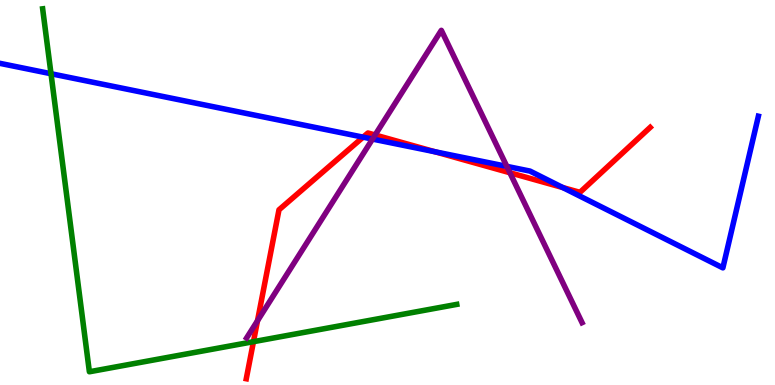[{'lines': ['blue', 'red'], 'intersections': [{'x': 4.69, 'y': 6.44}, {'x': 5.61, 'y': 6.06}, {'x': 7.26, 'y': 5.13}]}, {'lines': ['green', 'red'], 'intersections': [{'x': 3.27, 'y': 1.13}]}, {'lines': ['purple', 'red'], 'intersections': [{'x': 3.32, 'y': 1.67}, {'x': 4.84, 'y': 6.49}, {'x': 6.58, 'y': 5.51}]}, {'lines': ['blue', 'green'], 'intersections': [{'x': 0.658, 'y': 8.08}]}, {'lines': ['blue', 'purple'], 'intersections': [{'x': 4.81, 'y': 6.39}, {'x': 6.54, 'y': 5.68}]}, {'lines': ['green', 'purple'], 'intersections': []}]